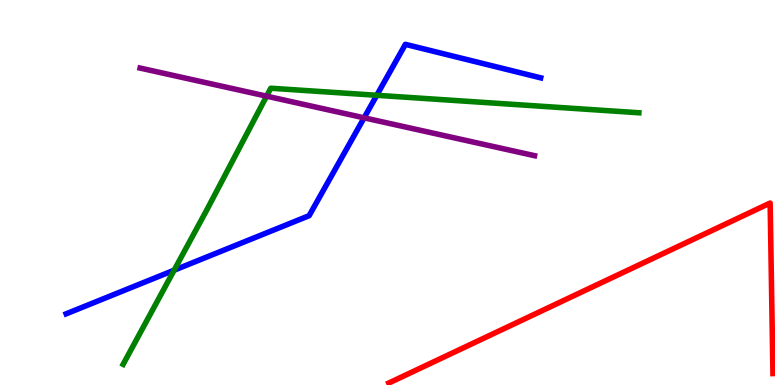[{'lines': ['blue', 'red'], 'intersections': []}, {'lines': ['green', 'red'], 'intersections': []}, {'lines': ['purple', 'red'], 'intersections': []}, {'lines': ['blue', 'green'], 'intersections': [{'x': 2.25, 'y': 2.98}, {'x': 4.86, 'y': 7.53}]}, {'lines': ['blue', 'purple'], 'intersections': [{'x': 4.7, 'y': 6.94}]}, {'lines': ['green', 'purple'], 'intersections': [{'x': 3.44, 'y': 7.5}]}]